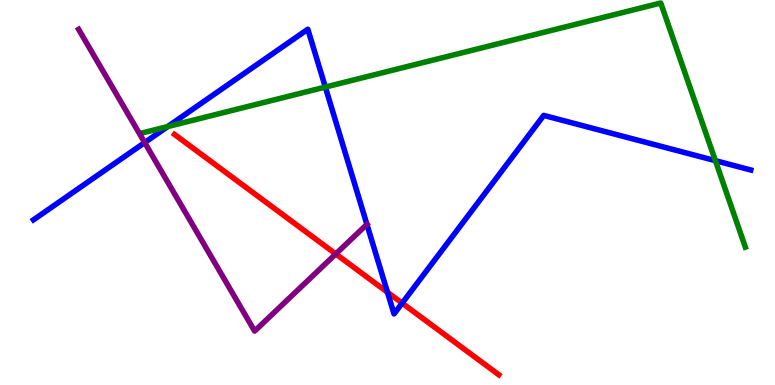[{'lines': ['blue', 'red'], 'intersections': [{'x': 5.0, 'y': 2.41}, {'x': 5.19, 'y': 2.13}]}, {'lines': ['green', 'red'], 'intersections': []}, {'lines': ['purple', 'red'], 'intersections': [{'x': 4.33, 'y': 3.4}]}, {'lines': ['blue', 'green'], 'intersections': [{'x': 2.16, 'y': 6.71}, {'x': 4.2, 'y': 7.74}, {'x': 9.23, 'y': 5.83}]}, {'lines': ['blue', 'purple'], 'intersections': [{'x': 1.87, 'y': 6.3}, {'x': 4.73, 'y': 4.17}]}, {'lines': ['green', 'purple'], 'intersections': []}]